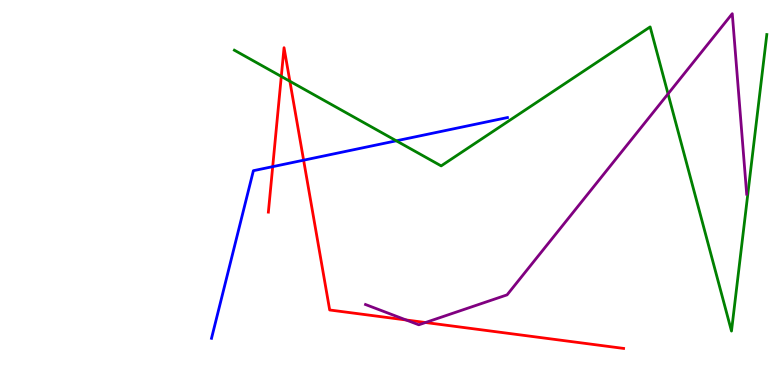[{'lines': ['blue', 'red'], 'intersections': [{'x': 3.52, 'y': 5.67}, {'x': 3.92, 'y': 5.84}]}, {'lines': ['green', 'red'], 'intersections': [{'x': 3.63, 'y': 8.01}, {'x': 3.74, 'y': 7.89}]}, {'lines': ['purple', 'red'], 'intersections': [{'x': 5.24, 'y': 1.69}, {'x': 5.49, 'y': 1.62}]}, {'lines': ['blue', 'green'], 'intersections': [{'x': 5.11, 'y': 6.34}]}, {'lines': ['blue', 'purple'], 'intersections': []}, {'lines': ['green', 'purple'], 'intersections': [{'x': 8.62, 'y': 7.56}]}]